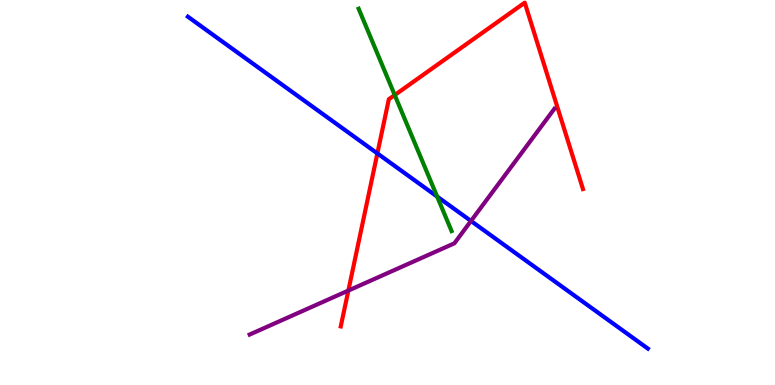[{'lines': ['blue', 'red'], 'intersections': [{'x': 4.87, 'y': 6.01}]}, {'lines': ['green', 'red'], 'intersections': [{'x': 5.09, 'y': 7.53}]}, {'lines': ['purple', 'red'], 'intersections': [{'x': 4.49, 'y': 2.45}]}, {'lines': ['blue', 'green'], 'intersections': [{'x': 5.64, 'y': 4.89}]}, {'lines': ['blue', 'purple'], 'intersections': [{'x': 6.08, 'y': 4.26}]}, {'lines': ['green', 'purple'], 'intersections': []}]